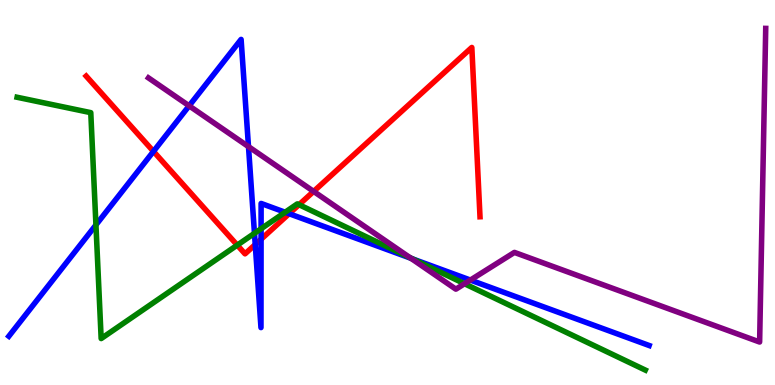[{'lines': ['blue', 'red'], 'intersections': [{'x': 1.98, 'y': 6.07}, {'x': 3.29, 'y': 3.65}, {'x': 3.37, 'y': 3.79}, {'x': 3.73, 'y': 4.45}]}, {'lines': ['green', 'red'], 'intersections': [{'x': 3.06, 'y': 3.63}, {'x': 3.86, 'y': 4.68}]}, {'lines': ['purple', 'red'], 'intersections': [{'x': 4.05, 'y': 5.03}]}, {'lines': ['blue', 'green'], 'intersections': [{'x': 1.24, 'y': 4.16}, {'x': 3.28, 'y': 3.94}, {'x': 3.37, 'y': 4.06}, {'x': 3.68, 'y': 4.49}, {'x': 5.32, 'y': 3.28}]}, {'lines': ['blue', 'purple'], 'intersections': [{'x': 2.44, 'y': 7.25}, {'x': 3.21, 'y': 6.19}, {'x': 5.3, 'y': 3.29}, {'x': 6.07, 'y': 2.73}]}, {'lines': ['green', 'purple'], 'intersections': [{'x': 5.29, 'y': 3.3}, {'x': 5.99, 'y': 2.63}]}]